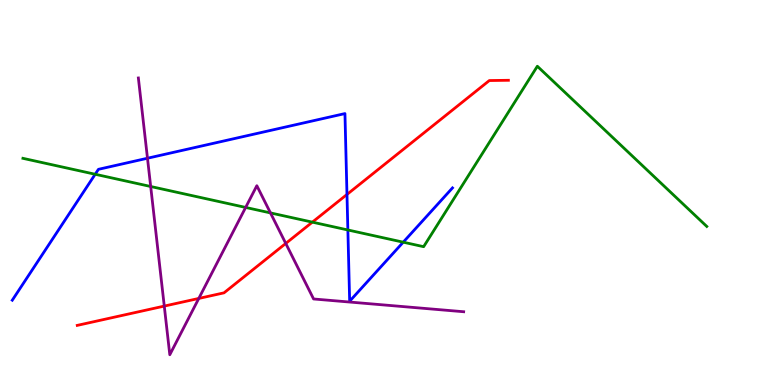[{'lines': ['blue', 'red'], 'intersections': [{'x': 4.48, 'y': 4.95}]}, {'lines': ['green', 'red'], 'intersections': [{'x': 4.03, 'y': 4.23}]}, {'lines': ['purple', 'red'], 'intersections': [{'x': 2.12, 'y': 2.05}, {'x': 2.57, 'y': 2.25}, {'x': 3.69, 'y': 3.68}]}, {'lines': ['blue', 'green'], 'intersections': [{'x': 1.23, 'y': 5.47}, {'x': 4.49, 'y': 4.03}, {'x': 5.2, 'y': 3.71}]}, {'lines': ['blue', 'purple'], 'intersections': [{'x': 1.9, 'y': 5.89}]}, {'lines': ['green', 'purple'], 'intersections': [{'x': 1.94, 'y': 5.16}, {'x': 3.17, 'y': 4.61}, {'x': 3.49, 'y': 4.47}]}]